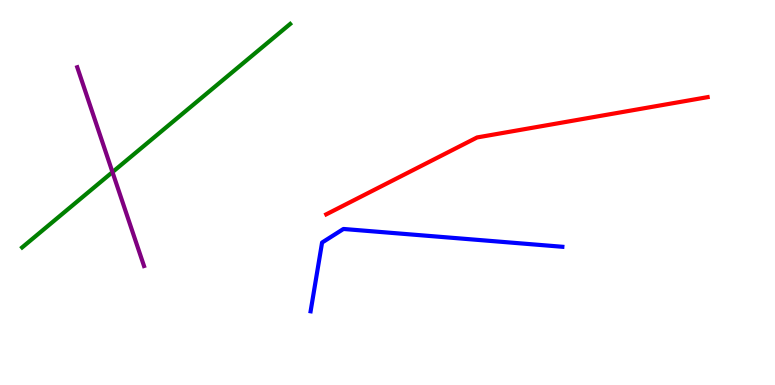[{'lines': ['blue', 'red'], 'intersections': []}, {'lines': ['green', 'red'], 'intersections': []}, {'lines': ['purple', 'red'], 'intersections': []}, {'lines': ['blue', 'green'], 'intersections': []}, {'lines': ['blue', 'purple'], 'intersections': []}, {'lines': ['green', 'purple'], 'intersections': [{'x': 1.45, 'y': 5.53}]}]